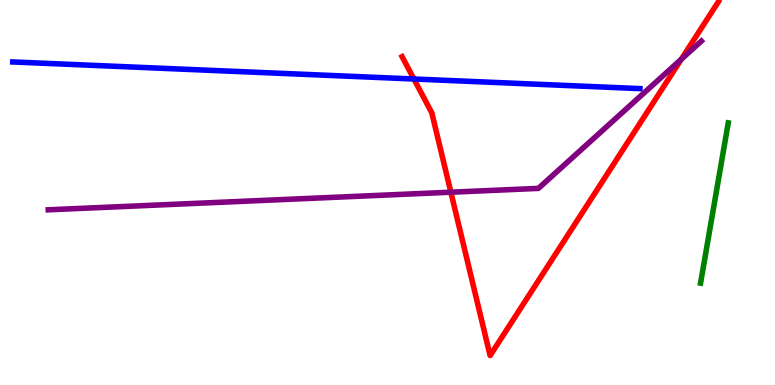[{'lines': ['blue', 'red'], 'intersections': [{'x': 5.34, 'y': 7.95}]}, {'lines': ['green', 'red'], 'intersections': []}, {'lines': ['purple', 'red'], 'intersections': [{'x': 5.82, 'y': 5.01}, {'x': 8.79, 'y': 8.46}]}, {'lines': ['blue', 'green'], 'intersections': []}, {'lines': ['blue', 'purple'], 'intersections': []}, {'lines': ['green', 'purple'], 'intersections': []}]